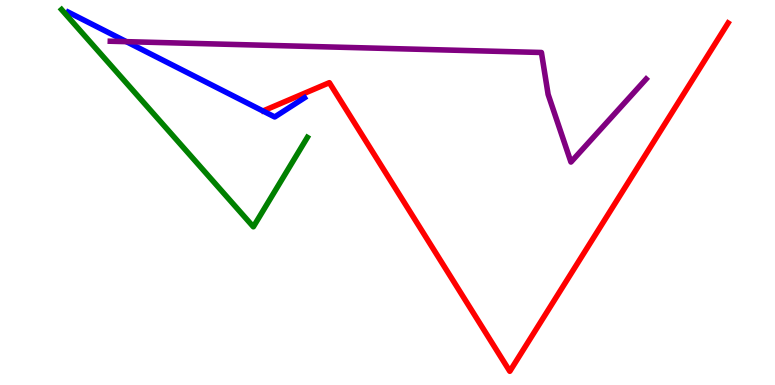[{'lines': ['blue', 'red'], 'intersections': []}, {'lines': ['green', 'red'], 'intersections': []}, {'lines': ['purple', 'red'], 'intersections': []}, {'lines': ['blue', 'green'], 'intersections': []}, {'lines': ['blue', 'purple'], 'intersections': [{'x': 1.63, 'y': 8.92}]}, {'lines': ['green', 'purple'], 'intersections': []}]